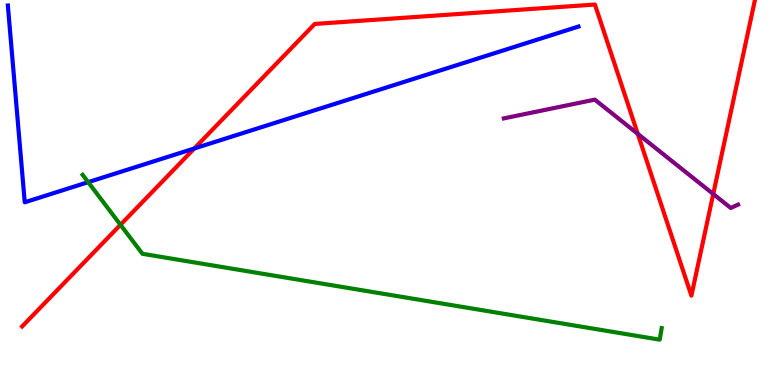[{'lines': ['blue', 'red'], 'intersections': [{'x': 2.51, 'y': 6.14}]}, {'lines': ['green', 'red'], 'intersections': [{'x': 1.55, 'y': 4.16}]}, {'lines': ['purple', 'red'], 'intersections': [{'x': 8.23, 'y': 6.52}, {'x': 9.2, 'y': 4.96}]}, {'lines': ['blue', 'green'], 'intersections': [{'x': 1.14, 'y': 5.27}]}, {'lines': ['blue', 'purple'], 'intersections': []}, {'lines': ['green', 'purple'], 'intersections': []}]